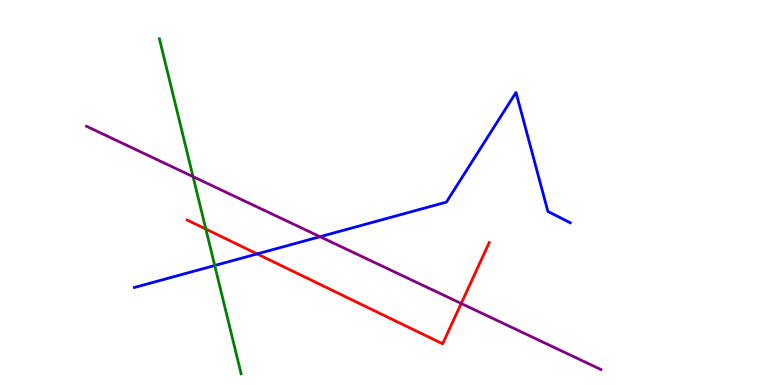[{'lines': ['blue', 'red'], 'intersections': [{'x': 3.32, 'y': 3.4}]}, {'lines': ['green', 'red'], 'intersections': [{'x': 2.66, 'y': 4.05}]}, {'lines': ['purple', 'red'], 'intersections': [{'x': 5.95, 'y': 2.12}]}, {'lines': ['blue', 'green'], 'intersections': [{'x': 2.77, 'y': 3.1}]}, {'lines': ['blue', 'purple'], 'intersections': [{'x': 4.13, 'y': 3.85}]}, {'lines': ['green', 'purple'], 'intersections': [{'x': 2.49, 'y': 5.41}]}]